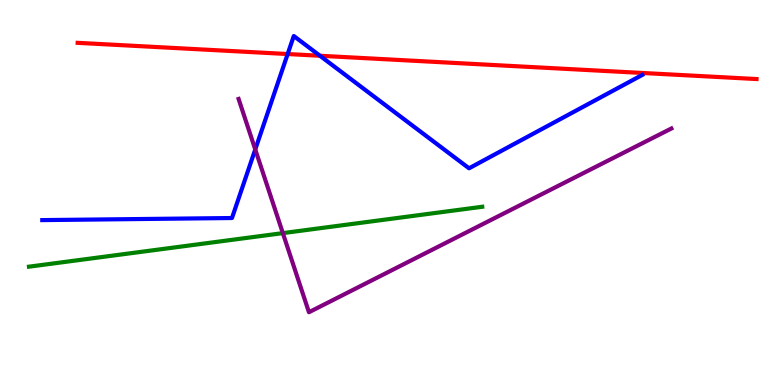[{'lines': ['blue', 'red'], 'intersections': [{'x': 3.71, 'y': 8.6}, {'x': 4.13, 'y': 8.55}]}, {'lines': ['green', 'red'], 'intersections': []}, {'lines': ['purple', 'red'], 'intersections': []}, {'lines': ['blue', 'green'], 'intersections': []}, {'lines': ['blue', 'purple'], 'intersections': [{'x': 3.29, 'y': 6.12}]}, {'lines': ['green', 'purple'], 'intersections': [{'x': 3.65, 'y': 3.94}]}]